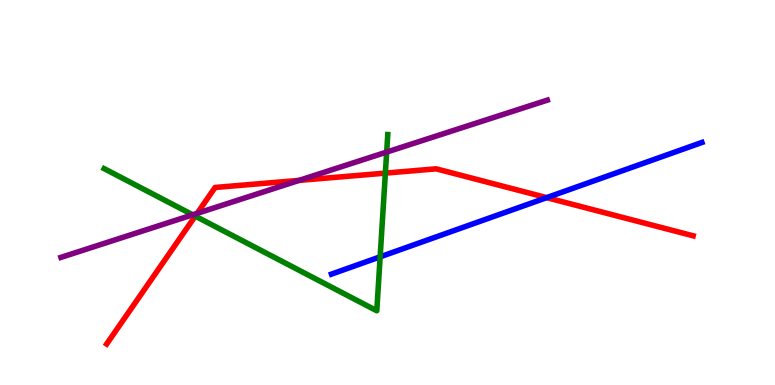[{'lines': ['blue', 'red'], 'intersections': [{'x': 7.05, 'y': 4.87}]}, {'lines': ['green', 'red'], 'intersections': [{'x': 2.52, 'y': 4.39}, {'x': 4.97, 'y': 5.5}]}, {'lines': ['purple', 'red'], 'intersections': [{'x': 2.54, 'y': 4.46}, {'x': 3.86, 'y': 5.31}]}, {'lines': ['blue', 'green'], 'intersections': [{'x': 4.91, 'y': 3.33}]}, {'lines': ['blue', 'purple'], 'intersections': []}, {'lines': ['green', 'purple'], 'intersections': [{'x': 2.49, 'y': 4.42}, {'x': 4.99, 'y': 6.05}]}]